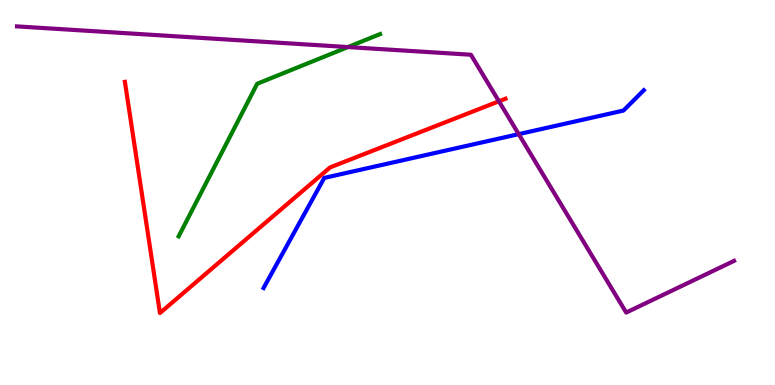[{'lines': ['blue', 'red'], 'intersections': []}, {'lines': ['green', 'red'], 'intersections': []}, {'lines': ['purple', 'red'], 'intersections': [{'x': 6.44, 'y': 7.37}]}, {'lines': ['blue', 'green'], 'intersections': []}, {'lines': ['blue', 'purple'], 'intersections': [{'x': 6.69, 'y': 6.52}]}, {'lines': ['green', 'purple'], 'intersections': [{'x': 4.49, 'y': 8.78}]}]